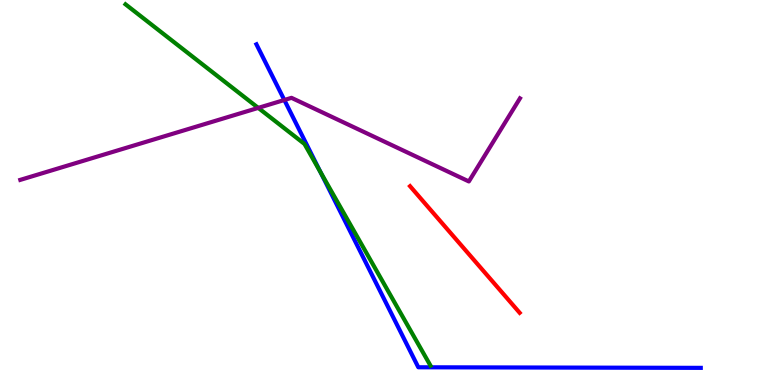[{'lines': ['blue', 'red'], 'intersections': []}, {'lines': ['green', 'red'], 'intersections': []}, {'lines': ['purple', 'red'], 'intersections': []}, {'lines': ['blue', 'green'], 'intersections': [{'x': 4.14, 'y': 5.53}]}, {'lines': ['blue', 'purple'], 'intersections': [{'x': 3.67, 'y': 7.4}]}, {'lines': ['green', 'purple'], 'intersections': [{'x': 3.33, 'y': 7.2}]}]